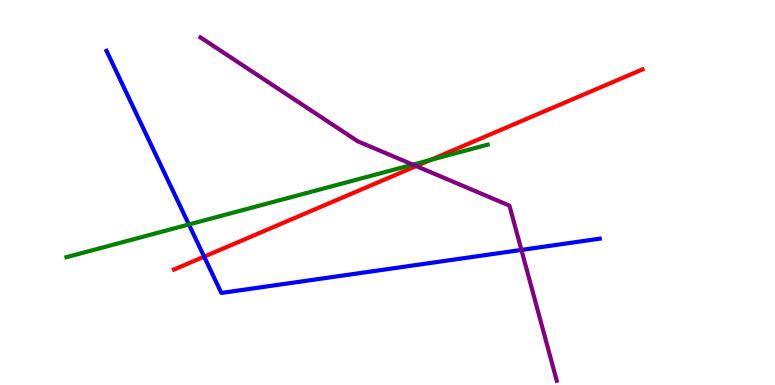[{'lines': ['blue', 'red'], 'intersections': [{'x': 2.63, 'y': 3.33}]}, {'lines': ['green', 'red'], 'intersections': [{'x': 5.56, 'y': 5.85}]}, {'lines': ['purple', 'red'], 'intersections': [{'x': 5.37, 'y': 5.69}]}, {'lines': ['blue', 'green'], 'intersections': [{'x': 2.44, 'y': 4.17}]}, {'lines': ['blue', 'purple'], 'intersections': [{'x': 6.73, 'y': 3.51}]}, {'lines': ['green', 'purple'], 'intersections': [{'x': 5.33, 'y': 5.72}]}]